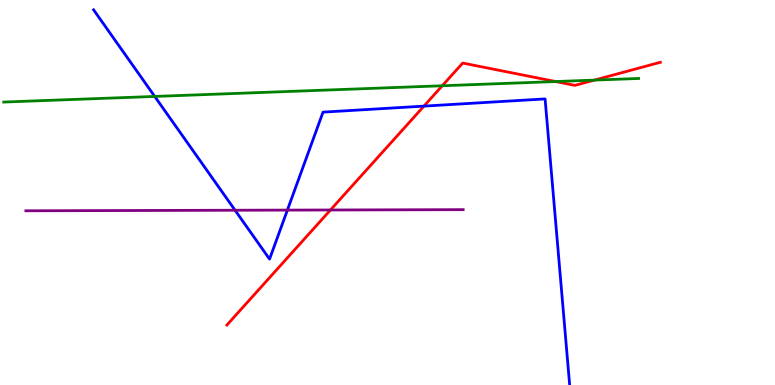[{'lines': ['blue', 'red'], 'intersections': [{'x': 5.47, 'y': 7.24}]}, {'lines': ['green', 'red'], 'intersections': [{'x': 5.71, 'y': 7.77}, {'x': 7.17, 'y': 7.88}, {'x': 7.67, 'y': 7.92}]}, {'lines': ['purple', 'red'], 'intersections': [{'x': 4.26, 'y': 4.55}]}, {'lines': ['blue', 'green'], 'intersections': [{'x': 2.0, 'y': 7.5}]}, {'lines': ['blue', 'purple'], 'intersections': [{'x': 3.03, 'y': 4.54}, {'x': 3.71, 'y': 4.54}]}, {'lines': ['green', 'purple'], 'intersections': []}]